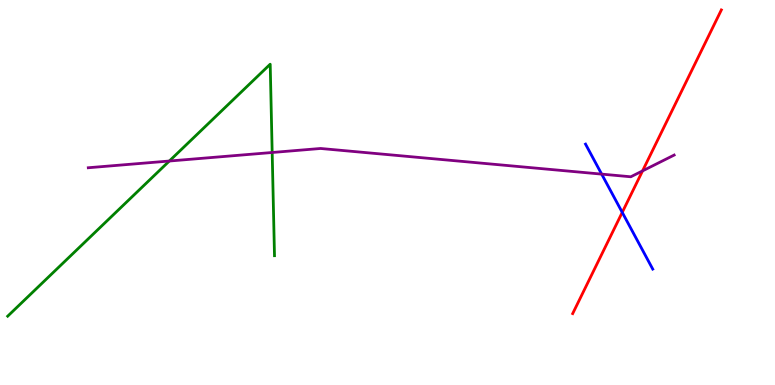[{'lines': ['blue', 'red'], 'intersections': [{'x': 8.03, 'y': 4.48}]}, {'lines': ['green', 'red'], 'intersections': []}, {'lines': ['purple', 'red'], 'intersections': [{'x': 8.29, 'y': 5.56}]}, {'lines': ['blue', 'green'], 'intersections': []}, {'lines': ['blue', 'purple'], 'intersections': [{'x': 7.76, 'y': 5.48}]}, {'lines': ['green', 'purple'], 'intersections': [{'x': 2.18, 'y': 5.82}, {'x': 3.51, 'y': 6.04}]}]